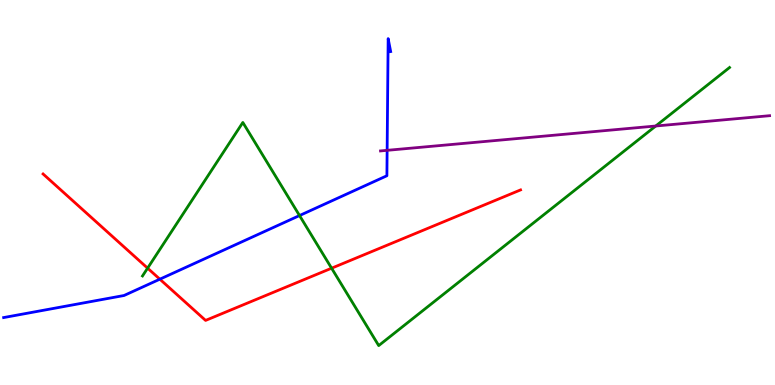[{'lines': ['blue', 'red'], 'intersections': [{'x': 2.06, 'y': 2.75}]}, {'lines': ['green', 'red'], 'intersections': [{'x': 1.9, 'y': 3.03}, {'x': 4.28, 'y': 3.03}]}, {'lines': ['purple', 'red'], 'intersections': []}, {'lines': ['blue', 'green'], 'intersections': [{'x': 3.86, 'y': 4.4}]}, {'lines': ['blue', 'purple'], 'intersections': [{'x': 5.0, 'y': 6.1}]}, {'lines': ['green', 'purple'], 'intersections': [{'x': 8.46, 'y': 6.73}]}]